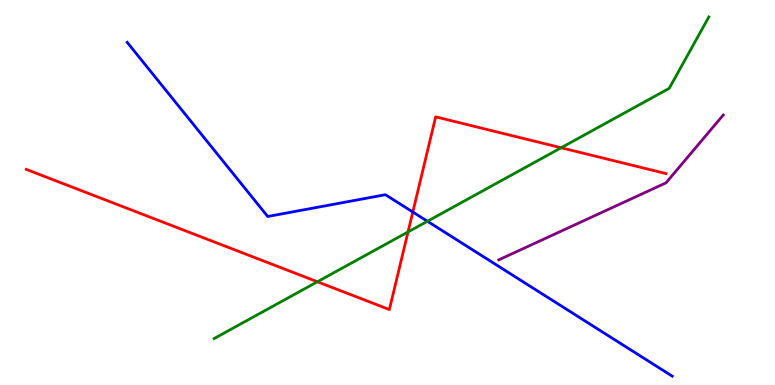[{'lines': ['blue', 'red'], 'intersections': [{'x': 5.33, 'y': 4.49}]}, {'lines': ['green', 'red'], 'intersections': [{'x': 4.1, 'y': 2.68}, {'x': 5.26, 'y': 3.98}, {'x': 7.24, 'y': 6.16}]}, {'lines': ['purple', 'red'], 'intersections': []}, {'lines': ['blue', 'green'], 'intersections': [{'x': 5.52, 'y': 4.25}]}, {'lines': ['blue', 'purple'], 'intersections': []}, {'lines': ['green', 'purple'], 'intersections': []}]